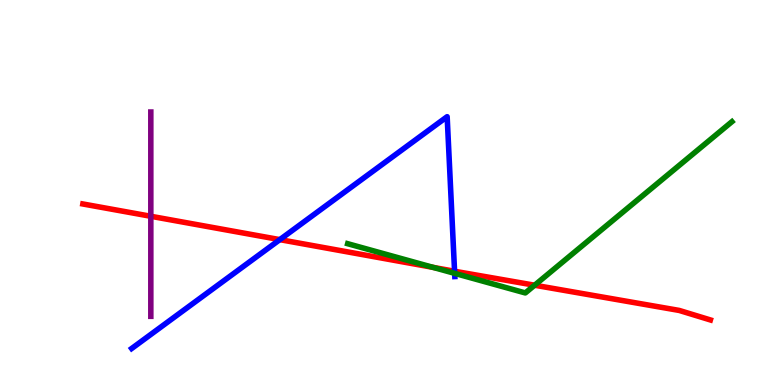[{'lines': ['blue', 'red'], 'intersections': [{'x': 3.61, 'y': 3.78}, {'x': 5.87, 'y': 2.95}]}, {'lines': ['green', 'red'], 'intersections': [{'x': 5.59, 'y': 3.06}, {'x': 6.9, 'y': 2.59}]}, {'lines': ['purple', 'red'], 'intersections': [{'x': 1.95, 'y': 4.38}]}, {'lines': ['blue', 'green'], 'intersections': [{'x': 5.87, 'y': 2.9}]}, {'lines': ['blue', 'purple'], 'intersections': []}, {'lines': ['green', 'purple'], 'intersections': []}]